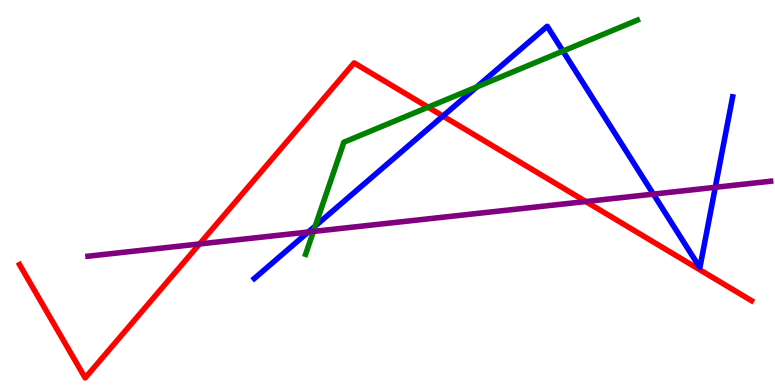[{'lines': ['blue', 'red'], 'intersections': [{'x': 5.72, 'y': 6.98}]}, {'lines': ['green', 'red'], 'intersections': [{'x': 5.52, 'y': 7.22}]}, {'lines': ['purple', 'red'], 'intersections': [{'x': 2.57, 'y': 3.66}, {'x': 7.56, 'y': 4.77}]}, {'lines': ['blue', 'green'], 'intersections': [{'x': 4.07, 'y': 4.13}, {'x': 6.15, 'y': 7.74}, {'x': 7.26, 'y': 8.67}]}, {'lines': ['blue', 'purple'], 'intersections': [{'x': 3.98, 'y': 3.97}, {'x': 8.43, 'y': 4.96}, {'x': 9.23, 'y': 5.13}]}, {'lines': ['green', 'purple'], 'intersections': [{'x': 4.04, 'y': 3.99}]}]